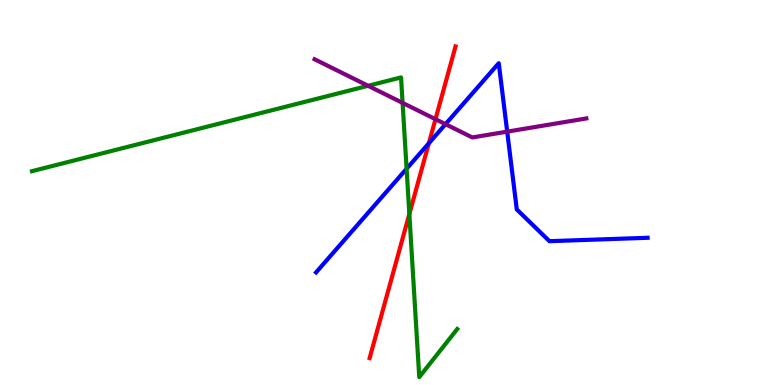[{'lines': ['blue', 'red'], 'intersections': [{'x': 5.53, 'y': 6.28}]}, {'lines': ['green', 'red'], 'intersections': [{'x': 5.28, 'y': 4.44}]}, {'lines': ['purple', 'red'], 'intersections': [{'x': 5.62, 'y': 6.9}]}, {'lines': ['blue', 'green'], 'intersections': [{'x': 5.25, 'y': 5.62}]}, {'lines': ['blue', 'purple'], 'intersections': [{'x': 5.75, 'y': 6.77}, {'x': 6.54, 'y': 6.58}]}, {'lines': ['green', 'purple'], 'intersections': [{'x': 4.75, 'y': 7.77}, {'x': 5.19, 'y': 7.33}]}]